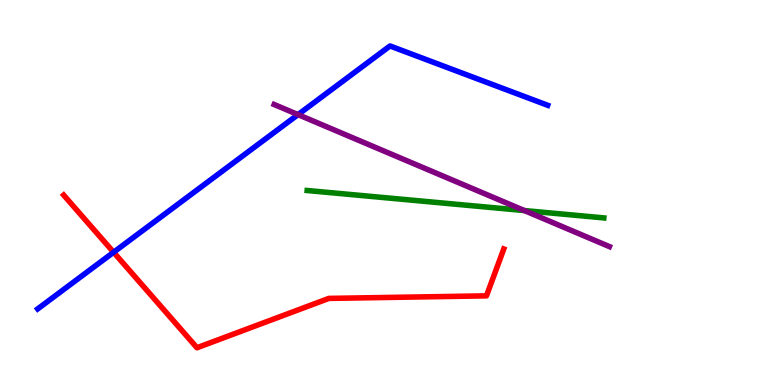[{'lines': ['blue', 'red'], 'intersections': [{'x': 1.47, 'y': 3.45}]}, {'lines': ['green', 'red'], 'intersections': []}, {'lines': ['purple', 'red'], 'intersections': []}, {'lines': ['blue', 'green'], 'intersections': []}, {'lines': ['blue', 'purple'], 'intersections': [{'x': 3.85, 'y': 7.02}]}, {'lines': ['green', 'purple'], 'intersections': [{'x': 6.77, 'y': 4.53}]}]